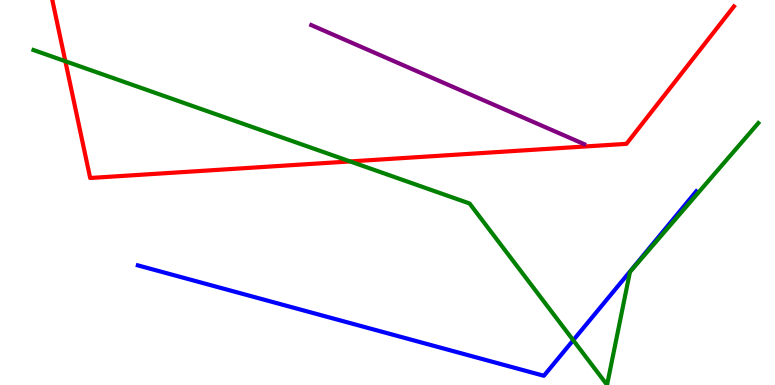[{'lines': ['blue', 'red'], 'intersections': []}, {'lines': ['green', 'red'], 'intersections': [{'x': 0.843, 'y': 8.41}, {'x': 4.52, 'y': 5.81}]}, {'lines': ['purple', 'red'], 'intersections': []}, {'lines': ['blue', 'green'], 'intersections': [{'x': 7.4, 'y': 1.16}]}, {'lines': ['blue', 'purple'], 'intersections': []}, {'lines': ['green', 'purple'], 'intersections': []}]